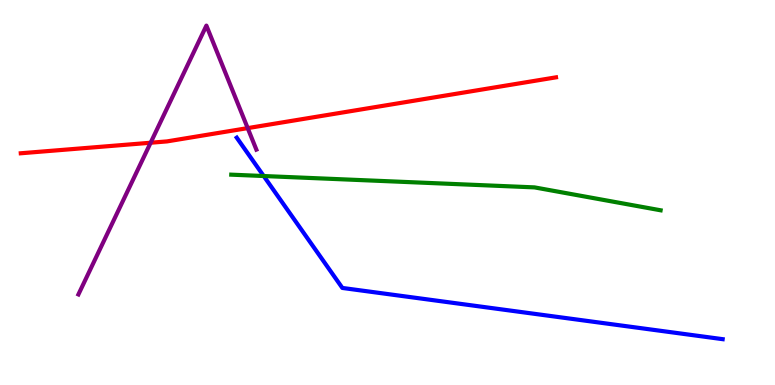[{'lines': ['blue', 'red'], 'intersections': []}, {'lines': ['green', 'red'], 'intersections': []}, {'lines': ['purple', 'red'], 'intersections': [{'x': 1.94, 'y': 6.29}, {'x': 3.2, 'y': 6.67}]}, {'lines': ['blue', 'green'], 'intersections': [{'x': 3.4, 'y': 5.43}]}, {'lines': ['blue', 'purple'], 'intersections': []}, {'lines': ['green', 'purple'], 'intersections': []}]